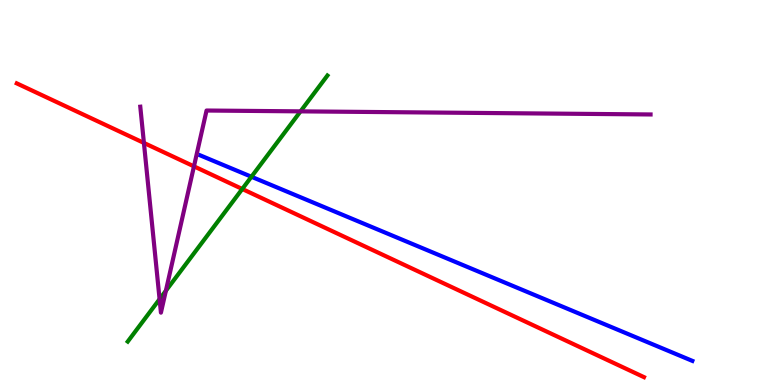[{'lines': ['blue', 'red'], 'intersections': []}, {'lines': ['green', 'red'], 'intersections': [{'x': 3.13, 'y': 5.09}]}, {'lines': ['purple', 'red'], 'intersections': [{'x': 1.86, 'y': 6.29}, {'x': 2.5, 'y': 5.68}]}, {'lines': ['blue', 'green'], 'intersections': [{'x': 3.24, 'y': 5.41}]}, {'lines': ['blue', 'purple'], 'intersections': []}, {'lines': ['green', 'purple'], 'intersections': [{'x': 2.06, 'y': 2.23}, {'x': 2.14, 'y': 2.45}, {'x': 3.88, 'y': 7.11}]}]